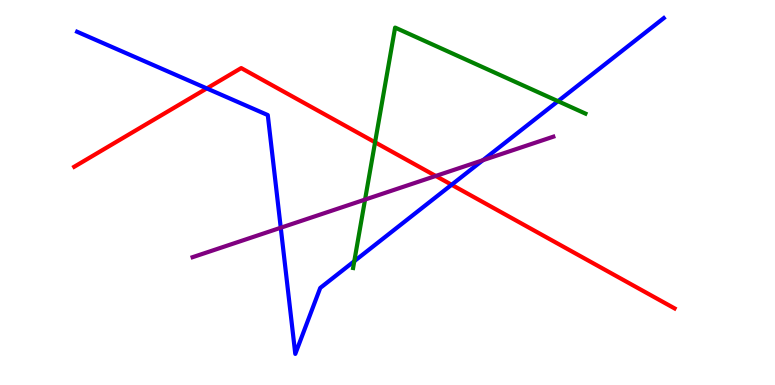[{'lines': ['blue', 'red'], 'intersections': [{'x': 2.67, 'y': 7.7}, {'x': 5.83, 'y': 5.2}]}, {'lines': ['green', 'red'], 'intersections': [{'x': 4.84, 'y': 6.3}]}, {'lines': ['purple', 'red'], 'intersections': [{'x': 5.62, 'y': 5.43}]}, {'lines': ['blue', 'green'], 'intersections': [{'x': 4.57, 'y': 3.22}, {'x': 7.2, 'y': 7.37}]}, {'lines': ['blue', 'purple'], 'intersections': [{'x': 3.62, 'y': 4.08}, {'x': 6.23, 'y': 5.84}]}, {'lines': ['green', 'purple'], 'intersections': [{'x': 4.71, 'y': 4.82}]}]